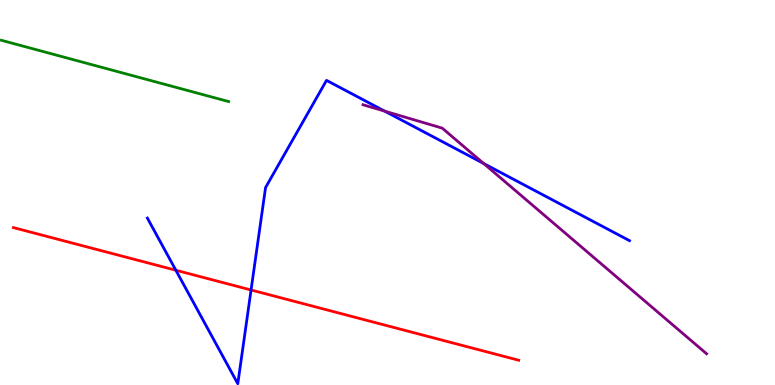[{'lines': ['blue', 'red'], 'intersections': [{'x': 2.27, 'y': 2.98}, {'x': 3.24, 'y': 2.47}]}, {'lines': ['green', 'red'], 'intersections': []}, {'lines': ['purple', 'red'], 'intersections': []}, {'lines': ['blue', 'green'], 'intersections': []}, {'lines': ['blue', 'purple'], 'intersections': [{'x': 4.96, 'y': 7.11}, {'x': 6.24, 'y': 5.75}]}, {'lines': ['green', 'purple'], 'intersections': []}]